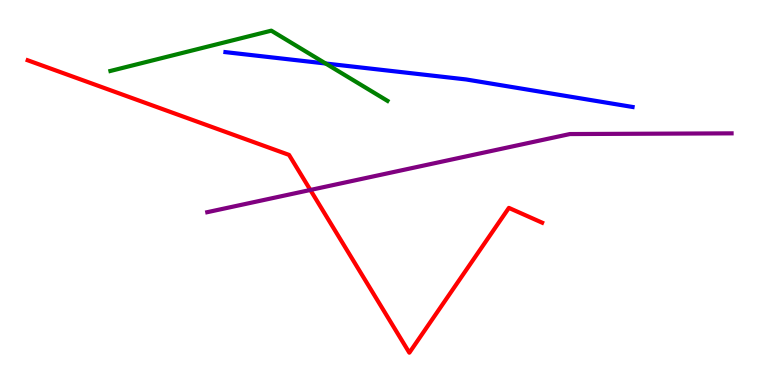[{'lines': ['blue', 'red'], 'intersections': []}, {'lines': ['green', 'red'], 'intersections': []}, {'lines': ['purple', 'red'], 'intersections': [{'x': 4.0, 'y': 5.07}]}, {'lines': ['blue', 'green'], 'intersections': [{'x': 4.2, 'y': 8.35}]}, {'lines': ['blue', 'purple'], 'intersections': []}, {'lines': ['green', 'purple'], 'intersections': []}]